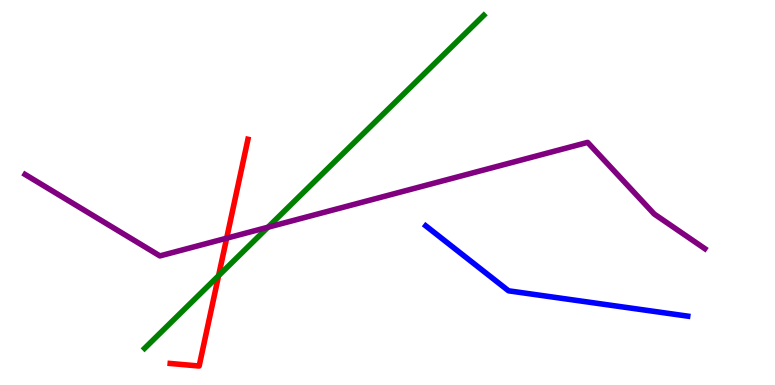[{'lines': ['blue', 'red'], 'intersections': []}, {'lines': ['green', 'red'], 'intersections': [{'x': 2.82, 'y': 2.84}]}, {'lines': ['purple', 'red'], 'intersections': [{'x': 2.92, 'y': 3.81}]}, {'lines': ['blue', 'green'], 'intersections': []}, {'lines': ['blue', 'purple'], 'intersections': []}, {'lines': ['green', 'purple'], 'intersections': [{'x': 3.46, 'y': 4.1}]}]